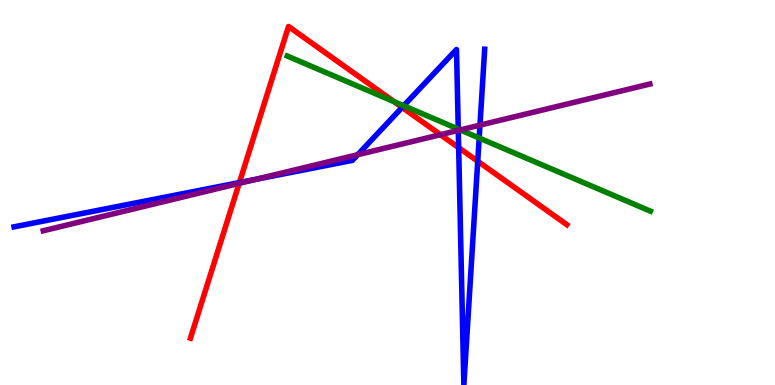[{'lines': ['blue', 'red'], 'intersections': [{'x': 3.09, 'y': 5.26}, {'x': 5.19, 'y': 7.21}, {'x': 5.92, 'y': 6.16}, {'x': 6.16, 'y': 5.81}]}, {'lines': ['green', 'red'], 'intersections': [{'x': 5.08, 'y': 7.36}]}, {'lines': ['purple', 'red'], 'intersections': [{'x': 3.09, 'y': 5.24}, {'x': 5.68, 'y': 6.5}]}, {'lines': ['blue', 'green'], 'intersections': [{'x': 5.21, 'y': 7.25}, {'x': 5.91, 'y': 6.65}, {'x': 6.18, 'y': 6.42}]}, {'lines': ['blue', 'purple'], 'intersections': [{'x': 3.31, 'y': 5.34}, {'x': 4.62, 'y': 5.98}, {'x': 5.91, 'y': 6.61}, {'x': 6.19, 'y': 6.75}]}, {'lines': ['green', 'purple'], 'intersections': [{'x': 5.94, 'y': 6.63}]}]